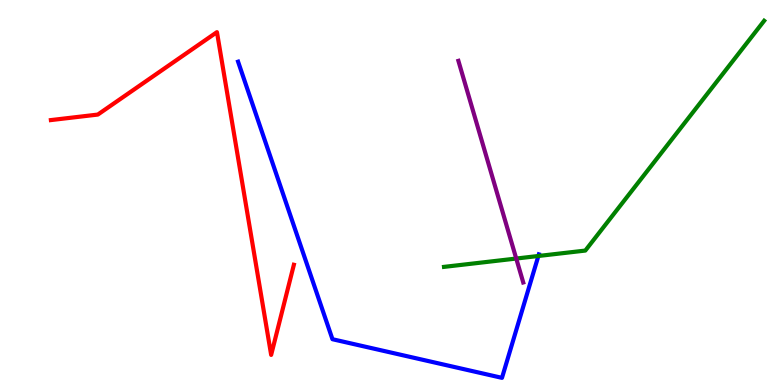[{'lines': ['blue', 'red'], 'intersections': []}, {'lines': ['green', 'red'], 'intersections': []}, {'lines': ['purple', 'red'], 'intersections': []}, {'lines': ['blue', 'green'], 'intersections': [{'x': 6.95, 'y': 3.35}]}, {'lines': ['blue', 'purple'], 'intersections': []}, {'lines': ['green', 'purple'], 'intersections': [{'x': 6.66, 'y': 3.28}]}]